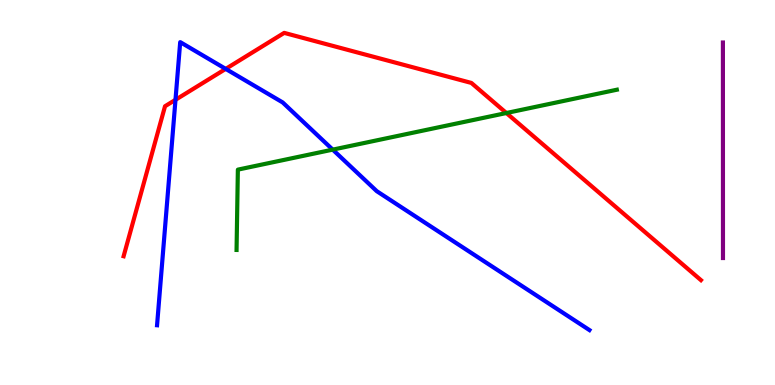[{'lines': ['blue', 'red'], 'intersections': [{'x': 2.26, 'y': 7.41}, {'x': 2.91, 'y': 8.21}]}, {'lines': ['green', 'red'], 'intersections': [{'x': 6.53, 'y': 7.06}]}, {'lines': ['purple', 'red'], 'intersections': []}, {'lines': ['blue', 'green'], 'intersections': [{'x': 4.29, 'y': 6.11}]}, {'lines': ['blue', 'purple'], 'intersections': []}, {'lines': ['green', 'purple'], 'intersections': []}]